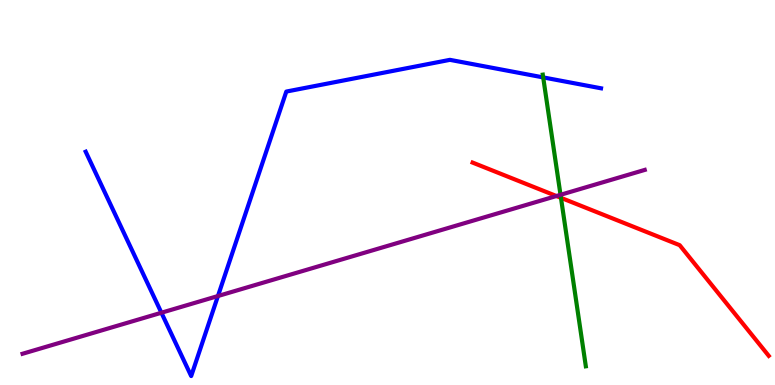[{'lines': ['blue', 'red'], 'intersections': []}, {'lines': ['green', 'red'], 'intersections': [{'x': 7.24, 'y': 4.86}]}, {'lines': ['purple', 'red'], 'intersections': [{'x': 7.18, 'y': 4.91}]}, {'lines': ['blue', 'green'], 'intersections': [{'x': 7.01, 'y': 7.99}]}, {'lines': ['blue', 'purple'], 'intersections': [{'x': 2.08, 'y': 1.88}, {'x': 2.81, 'y': 2.31}]}, {'lines': ['green', 'purple'], 'intersections': [{'x': 7.23, 'y': 4.94}]}]